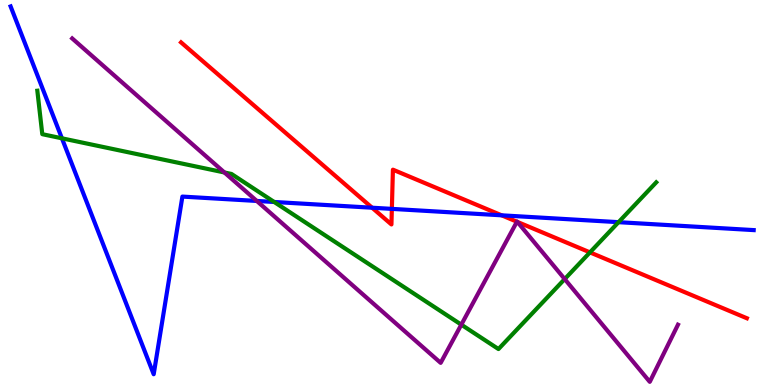[{'lines': ['blue', 'red'], 'intersections': [{'x': 4.8, 'y': 4.6}, {'x': 5.06, 'y': 4.57}, {'x': 6.47, 'y': 4.41}]}, {'lines': ['green', 'red'], 'intersections': [{'x': 7.61, 'y': 3.44}]}, {'lines': ['purple', 'red'], 'intersections': [{'x': 6.67, 'y': 4.24}, {'x': 6.68, 'y': 4.24}]}, {'lines': ['blue', 'green'], 'intersections': [{'x': 0.799, 'y': 6.41}, {'x': 3.54, 'y': 4.75}, {'x': 7.98, 'y': 4.23}]}, {'lines': ['blue', 'purple'], 'intersections': [{'x': 3.31, 'y': 4.78}]}, {'lines': ['green', 'purple'], 'intersections': [{'x': 2.9, 'y': 5.52}, {'x': 5.95, 'y': 1.57}, {'x': 7.29, 'y': 2.75}]}]